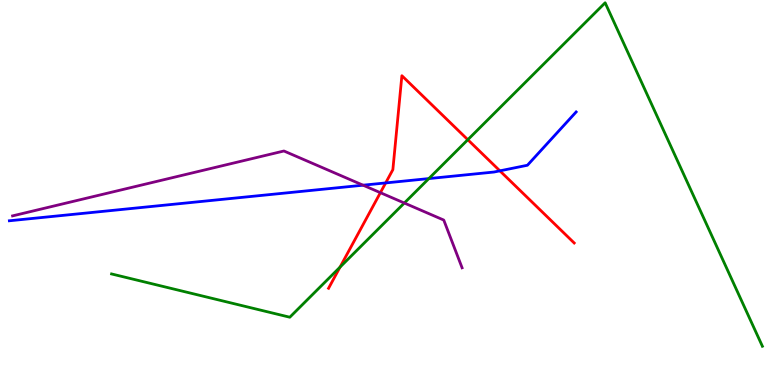[{'lines': ['blue', 'red'], 'intersections': [{'x': 4.98, 'y': 5.25}, {'x': 6.45, 'y': 5.56}]}, {'lines': ['green', 'red'], 'intersections': [{'x': 4.39, 'y': 3.06}, {'x': 6.04, 'y': 6.37}]}, {'lines': ['purple', 'red'], 'intersections': [{'x': 4.91, 'y': 5.0}]}, {'lines': ['blue', 'green'], 'intersections': [{'x': 5.53, 'y': 5.36}]}, {'lines': ['blue', 'purple'], 'intersections': [{'x': 4.68, 'y': 5.19}]}, {'lines': ['green', 'purple'], 'intersections': [{'x': 5.22, 'y': 4.73}]}]